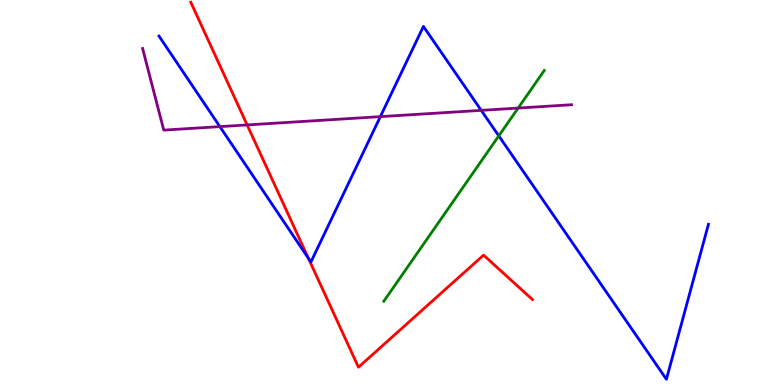[{'lines': ['blue', 'red'], 'intersections': [{'x': 3.98, 'y': 3.29}]}, {'lines': ['green', 'red'], 'intersections': []}, {'lines': ['purple', 'red'], 'intersections': [{'x': 3.19, 'y': 6.76}]}, {'lines': ['blue', 'green'], 'intersections': [{'x': 6.44, 'y': 6.47}]}, {'lines': ['blue', 'purple'], 'intersections': [{'x': 2.84, 'y': 6.71}, {'x': 4.91, 'y': 6.97}, {'x': 6.21, 'y': 7.13}]}, {'lines': ['green', 'purple'], 'intersections': [{'x': 6.69, 'y': 7.19}]}]